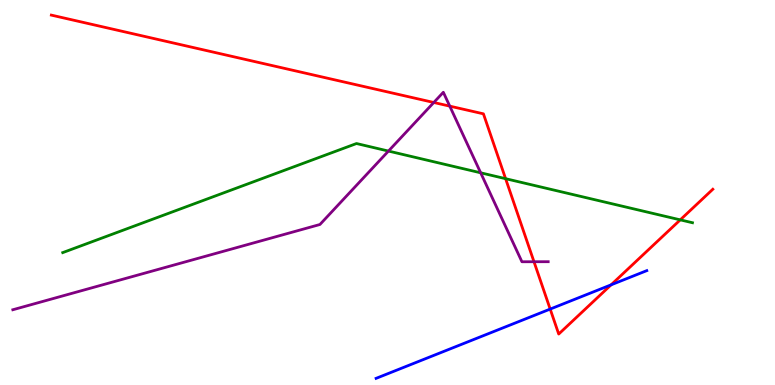[{'lines': ['blue', 'red'], 'intersections': [{'x': 7.1, 'y': 1.97}, {'x': 7.89, 'y': 2.6}]}, {'lines': ['green', 'red'], 'intersections': [{'x': 6.52, 'y': 5.36}, {'x': 8.78, 'y': 4.29}]}, {'lines': ['purple', 'red'], 'intersections': [{'x': 5.6, 'y': 7.34}, {'x': 5.8, 'y': 7.24}, {'x': 6.89, 'y': 3.2}]}, {'lines': ['blue', 'green'], 'intersections': []}, {'lines': ['blue', 'purple'], 'intersections': []}, {'lines': ['green', 'purple'], 'intersections': [{'x': 5.01, 'y': 6.08}, {'x': 6.2, 'y': 5.51}]}]